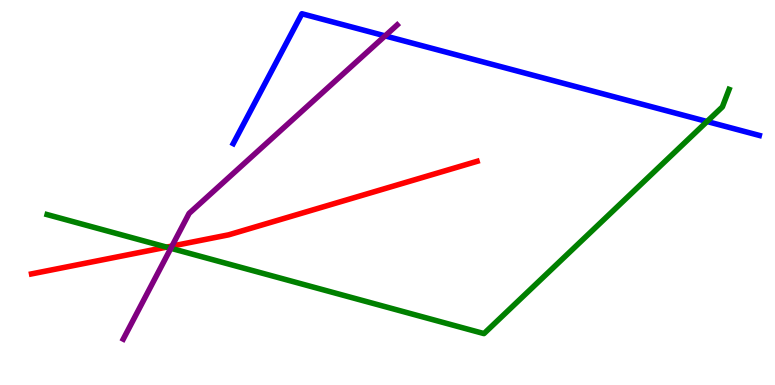[{'lines': ['blue', 'red'], 'intersections': []}, {'lines': ['green', 'red'], 'intersections': [{'x': 2.15, 'y': 3.58}]}, {'lines': ['purple', 'red'], 'intersections': [{'x': 2.22, 'y': 3.61}]}, {'lines': ['blue', 'green'], 'intersections': [{'x': 9.12, 'y': 6.84}]}, {'lines': ['blue', 'purple'], 'intersections': [{'x': 4.97, 'y': 9.07}]}, {'lines': ['green', 'purple'], 'intersections': [{'x': 2.2, 'y': 3.55}]}]